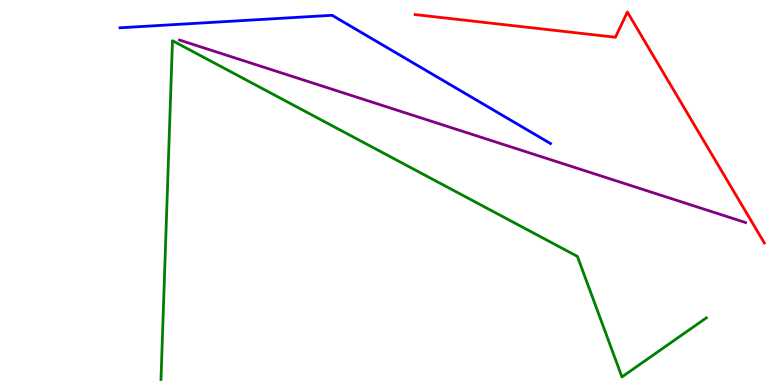[{'lines': ['blue', 'red'], 'intersections': []}, {'lines': ['green', 'red'], 'intersections': []}, {'lines': ['purple', 'red'], 'intersections': []}, {'lines': ['blue', 'green'], 'intersections': []}, {'lines': ['blue', 'purple'], 'intersections': []}, {'lines': ['green', 'purple'], 'intersections': []}]